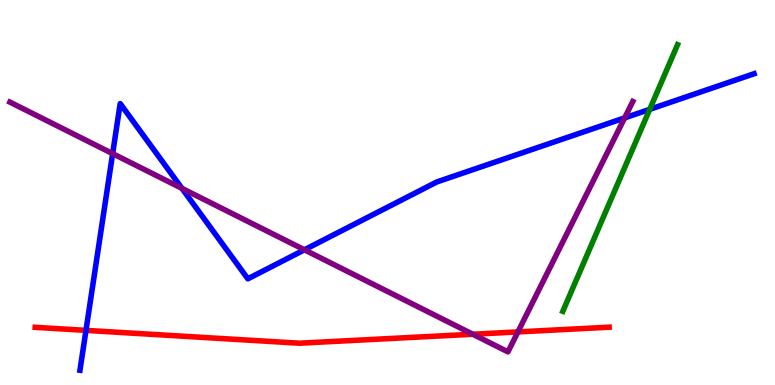[{'lines': ['blue', 'red'], 'intersections': [{'x': 1.11, 'y': 1.42}]}, {'lines': ['green', 'red'], 'intersections': []}, {'lines': ['purple', 'red'], 'intersections': [{'x': 6.1, 'y': 1.32}, {'x': 6.68, 'y': 1.38}]}, {'lines': ['blue', 'green'], 'intersections': [{'x': 8.38, 'y': 7.16}]}, {'lines': ['blue', 'purple'], 'intersections': [{'x': 1.45, 'y': 6.01}, {'x': 2.35, 'y': 5.11}, {'x': 3.93, 'y': 3.51}, {'x': 8.06, 'y': 6.94}]}, {'lines': ['green', 'purple'], 'intersections': []}]